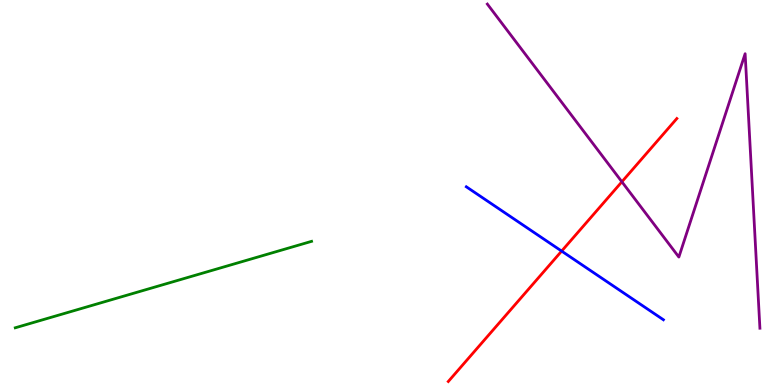[{'lines': ['blue', 'red'], 'intersections': [{'x': 7.25, 'y': 3.48}]}, {'lines': ['green', 'red'], 'intersections': []}, {'lines': ['purple', 'red'], 'intersections': [{'x': 8.02, 'y': 5.28}]}, {'lines': ['blue', 'green'], 'intersections': []}, {'lines': ['blue', 'purple'], 'intersections': []}, {'lines': ['green', 'purple'], 'intersections': []}]